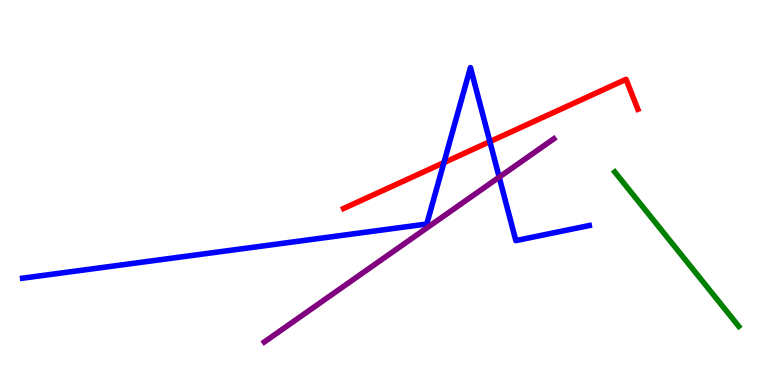[{'lines': ['blue', 'red'], 'intersections': [{'x': 5.73, 'y': 5.78}, {'x': 6.32, 'y': 6.32}]}, {'lines': ['green', 'red'], 'intersections': []}, {'lines': ['purple', 'red'], 'intersections': []}, {'lines': ['blue', 'green'], 'intersections': []}, {'lines': ['blue', 'purple'], 'intersections': [{'x': 6.44, 'y': 5.4}]}, {'lines': ['green', 'purple'], 'intersections': []}]